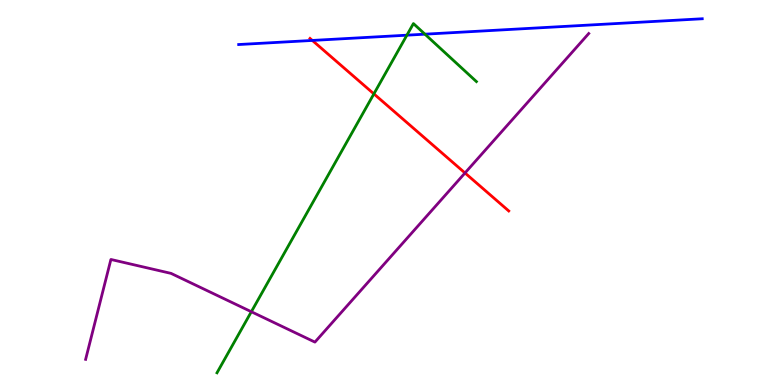[{'lines': ['blue', 'red'], 'intersections': [{'x': 4.03, 'y': 8.95}]}, {'lines': ['green', 'red'], 'intersections': [{'x': 4.82, 'y': 7.56}]}, {'lines': ['purple', 'red'], 'intersections': [{'x': 6.0, 'y': 5.51}]}, {'lines': ['blue', 'green'], 'intersections': [{'x': 5.25, 'y': 9.09}, {'x': 5.48, 'y': 9.11}]}, {'lines': ['blue', 'purple'], 'intersections': []}, {'lines': ['green', 'purple'], 'intersections': [{'x': 3.24, 'y': 1.9}]}]